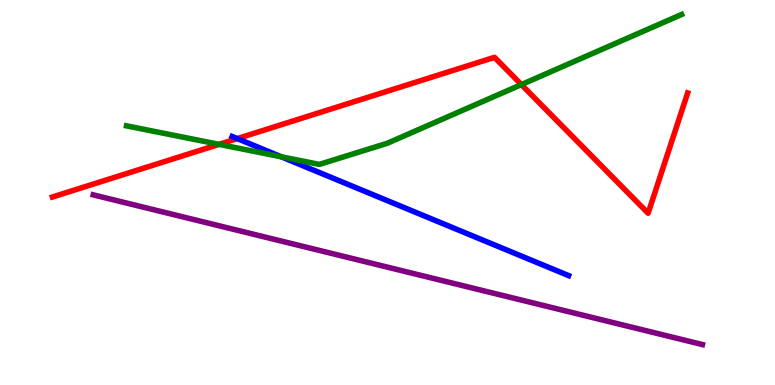[{'lines': ['blue', 'red'], 'intersections': [{'x': 3.06, 'y': 6.4}]}, {'lines': ['green', 'red'], 'intersections': [{'x': 2.83, 'y': 6.25}, {'x': 6.73, 'y': 7.8}]}, {'lines': ['purple', 'red'], 'intersections': []}, {'lines': ['blue', 'green'], 'intersections': [{'x': 3.63, 'y': 5.93}]}, {'lines': ['blue', 'purple'], 'intersections': []}, {'lines': ['green', 'purple'], 'intersections': []}]